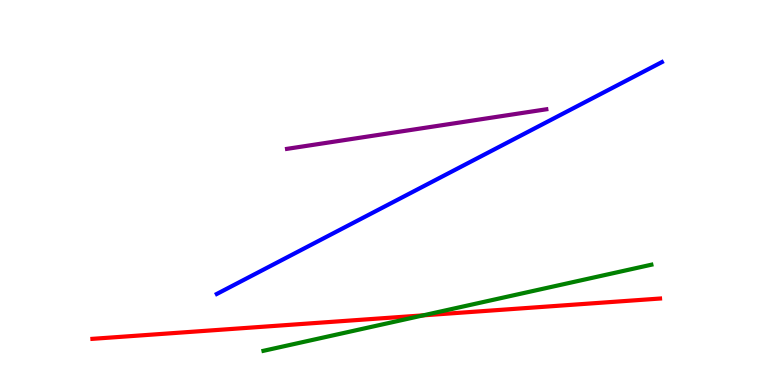[{'lines': ['blue', 'red'], 'intersections': []}, {'lines': ['green', 'red'], 'intersections': [{'x': 5.46, 'y': 1.81}]}, {'lines': ['purple', 'red'], 'intersections': []}, {'lines': ['blue', 'green'], 'intersections': []}, {'lines': ['blue', 'purple'], 'intersections': []}, {'lines': ['green', 'purple'], 'intersections': []}]